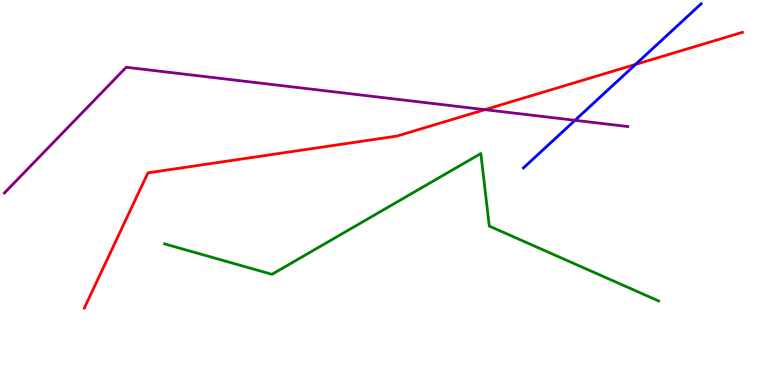[{'lines': ['blue', 'red'], 'intersections': [{'x': 8.2, 'y': 8.33}]}, {'lines': ['green', 'red'], 'intersections': []}, {'lines': ['purple', 'red'], 'intersections': [{'x': 6.26, 'y': 7.15}]}, {'lines': ['blue', 'green'], 'intersections': []}, {'lines': ['blue', 'purple'], 'intersections': [{'x': 7.42, 'y': 6.88}]}, {'lines': ['green', 'purple'], 'intersections': []}]